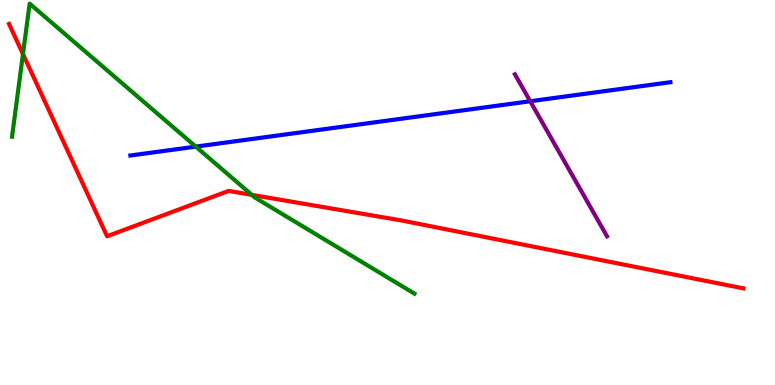[{'lines': ['blue', 'red'], 'intersections': []}, {'lines': ['green', 'red'], 'intersections': [{'x': 0.296, 'y': 8.59}, {'x': 3.25, 'y': 4.94}]}, {'lines': ['purple', 'red'], 'intersections': []}, {'lines': ['blue', 'green'], 'intersections': [{'x': 2.53, 'y': 6.19}]}, {'lines': ['blue', 'purple'], 'intersections': [{'x': 6.84, 'y': 7.37}]}, {'lines': ['green', 'purple'], 'intersections': []}]